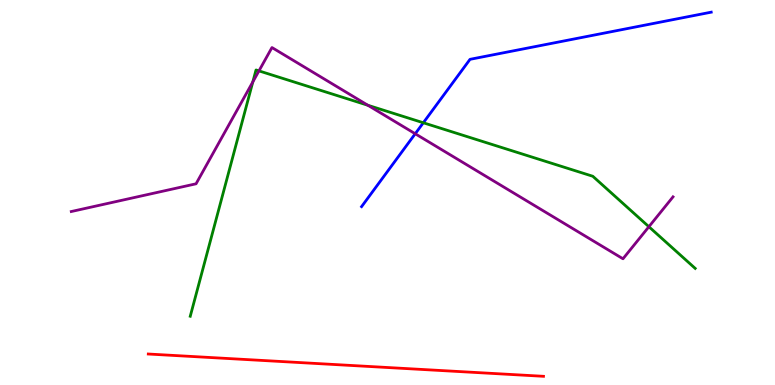[{'lines': ['blue', 'red'], 'intersections': []}, {'lines': ['green', 'red'], 'intersections': []}, {'lines': ['purple', 'red'], 'intersections': []}, {'lines': ['blue', 'green'], 'intersections': [{'x': 5.46, 'y': 6.81}]}, {'lines': ['blue', 'purple'], 'intersections': [{'x': 5.36, 'y': 6.53}]}, {'lines': ['green', 'purple'], 'intersections': [{'x': 3.26, 'y': 7.87}, {'x': 3.34, 'y': 8.16}, {'x': 4.75, 'y': 7.27}, {'x': 8.37, 'y': 4.11}]}]